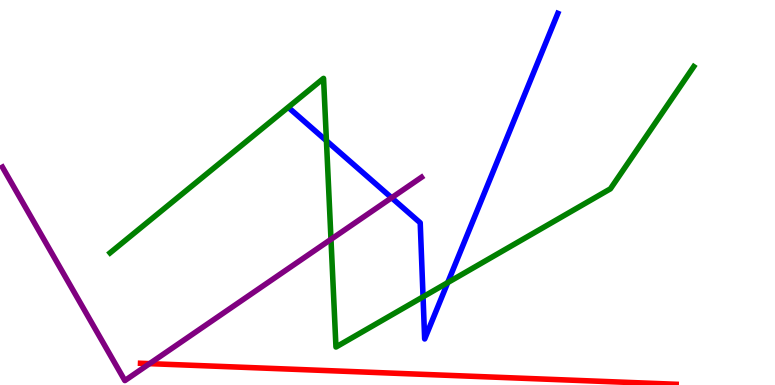[{'lines': ['blue', 'red'], 'intersections': []}, {'lines': ['green', 'red'], 'intersections': []}, {'lines': ['purple', 'red'], 'intersections': [{'x': 1.93, 'y': 0.555}]}, {'lines': ['blue', 'green'], 'intersections': [{'x': 4.21, 'y': 6.34}, {'x': 5.46, 'y': 2.29}, {'x': 5.78, 'y': 2.66}]}, {'lines': ['blue', 'purple'], 'intersections': [{'x': 5.05, 'y': 4.86}]}, {'lines': ['green', 'purple'], 'intersections': [{'x': 4.27, 'y': 3.78}]}]